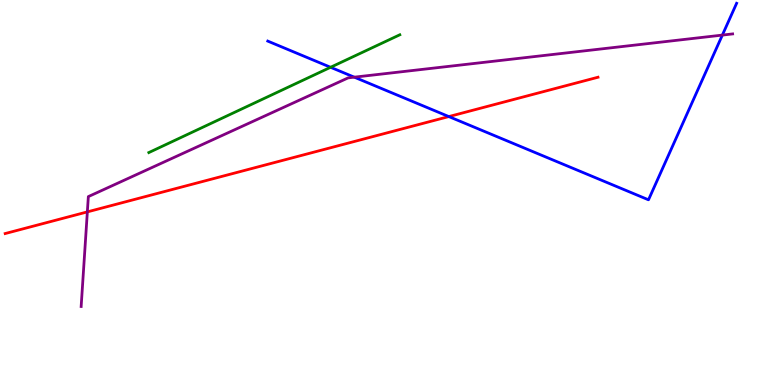[{'lines': ['blue', 'red'], 'intersections': [{'x': 5.79, 'y': 6.97}]}, {'lines': ['green', 'red'], 'intersections': []}, {'lines': ['purple', 'red'], 'intersections': [{'x': 1.13, 'y': 4.5}]}, {'lines': ['blue', 'green'], 'intersections': [{'x': 4.27, 'y': 8.25}]}, {'lines': ['blue', 'purple'], 'intersections': [{'x': 4.57, 'y': 8.0}, {'x': 9.32, 'y': 9.09}]}, {'lines': ['green', 'purple'], 'intersections': []}]